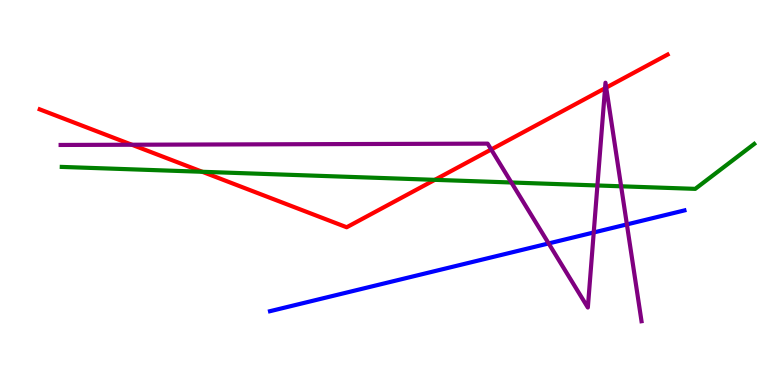[{'lines': ['blue', 'red'], 'intersections': []}, {'lines': ['green', 'red'], 'intersections': [{'x': 2.61, 'y': 5.54}, {'x': 5.61, 'y': 5.33}]}, {'lines': ['purple', 'red'], 'intersections': [{'x': 1.7, 'y': 6.24}, {'x': 6.34, 'y': 6.12}, {'x': 7.81, 'y': 7.71}, {'x': 7.82, 'y': 7.72}]}, {'lines': ['blue', 'green'], 'intersections': []}, {'lines': ['blue', 'purple'], 'intersections': [{'x': 7.08, 'y': 3.68}, {'x': 7.66, 'y': 3.96}, {'x': 8.09, 'y': 4.17}]}, {'lines': ['green', 'purple'], 'intersections': [{'x': 6.6, 'y': 5.26}, {'x': 7.71, 'y': 5.18}, {'x': 8.01, 'y': 5.16}]}]